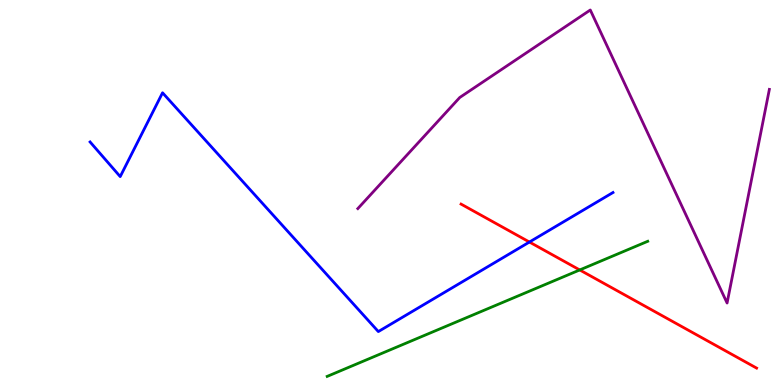[{'lines': ['blue', 'red'], 'intersections': [{'x': 6.83, 'y': 3.71}]}, {'lines': ['green', 'red'], 'intersections': [{'x': 7.48, 'y': 2.99}]}, {'lines': ['purple', 'red'], 'intersections': []}, {'lines': ['blue', 'green'], 'intersections': []}, {'lines': ['blue', 'purple'], 'intersections': []}, {'lines': ['green', 'purple'], 'intersections': []}]